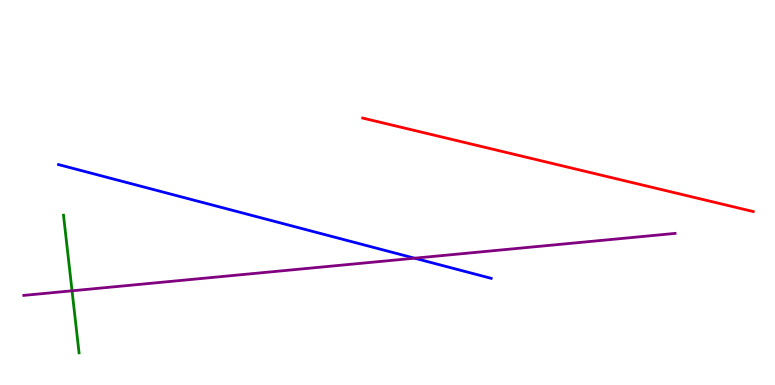[{'lines': ['blue', 'red'], 'intersections': []}, {'lines': ['green', 'red'], 'intersections': []}, {'lines': ['purple', 'red'], 'intersections': []}, {'lines': ['blue', 'green'], 'intersections': []}, {'lines': ['blue', 'purple'], 'intersections': [{'x': 5.35, 'y': 3.29}]}, {'lines': ['green', 'purple'], 'intersections': [{'x': 0.93, 'y': 2.45}]}]